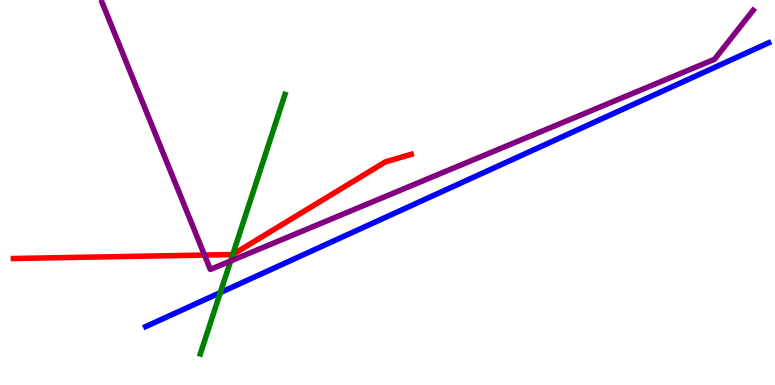[{'lines': ['blue', 'red'], 'intersections': []}, {'lines': ['green', 'red'], 'intersections': [{'x': 3.0, 'y': 3.39}]}, {'lines': ['purple', 'red'], 'intersections': [{'x': 2.64, 'y': 3.37}]}, {'lines': ['blue', 'green'], 'intersections': [{'x': 2.84, 'y': 2.4}]}, {'lines': ['blue', 'purple'], 'intersections': []}, {'lines': ['green', 'purple'], 'intersections': [{'x': 2.98, 'y': 3.22}]}]